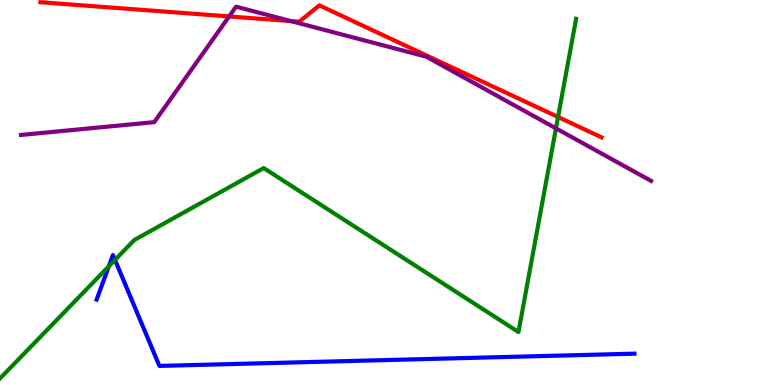[{'lines': ['blue', 'red'], 'intersections': []}, {'lines': ['green', 'red'], 'intersections': [{'x': 7.2, 'y': 6.96}]}, {'lines': ['purple', 'red'], 'intersections': [{'x': 2.96, 'y': 9.57}, {'x': 3.75, 'y': 9.45}]}, {'lines': ['blue', 'green'], 'intersections': [{'x': 1.4, 'y': 3.08}, {'x': 1.48, 'y': 3.25}]}, {'lines': ['blue', 'purple'], 'intersections': []}, {'lines': ['green', 'purple'], 'intersections': [{'x': 7.17, 'y': 6.67}]}]